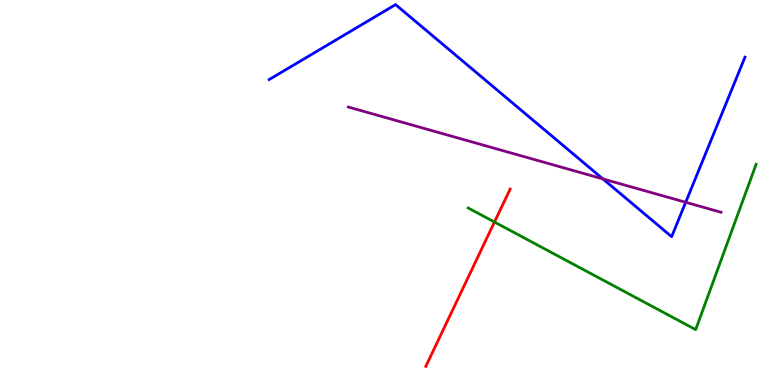[{'lines': ['blue', 'red'], 'intersections': []}, {'lines': ['green', 'red'], 'intersections': [{'x': 6.38, 'y': 4.23}]}, {'lines': ['purple', 'red'], 'intersections': []}, {'lines': ['blue', 'green'], 'intersections': []}, {'lines': ['blue', 'purple'], 'intersections': [{'x': 7.78, 'y': 5.35}, {'x': 8.85, 'y': 4.75}]}, {'lines': ['green', 'purple'], 'intersections': []}]